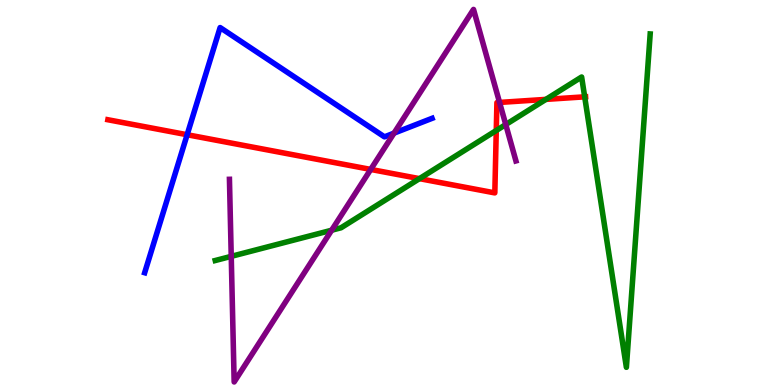[{'lines': ['blue', 'red'], 'intersections': [{'x': 2.41, 'y': 6.5}]}, {'lines': ['green', 'red'], 'intersections': [{'x': 5.41, 'y': 5.36}, {'x': 6.4, 'y': 6.61}, {'x': 7.04, 'y': 7.42}, {'x': 7.54, 'y': 7.48}]}, {'lines': ['purple', 'red'], 'intersections': [{'x': 4.78, 'y': 5.6}, {'x': 6.45, 'y': 7.34}]}, {'lines': ['blue', 'green'], 'intersections': []}, {'lines': ['blue', 'purple'], 'intersections': [{'x': 5.08, 'y': 6.54}]}, {'lines': ['green', 'purple'], 'intersections': [{'x': 2.98, 'y': 3.34}, {'x': 4.28, 'y': 4.02}, {'x': 6.53, 'y': 6.76}]}]